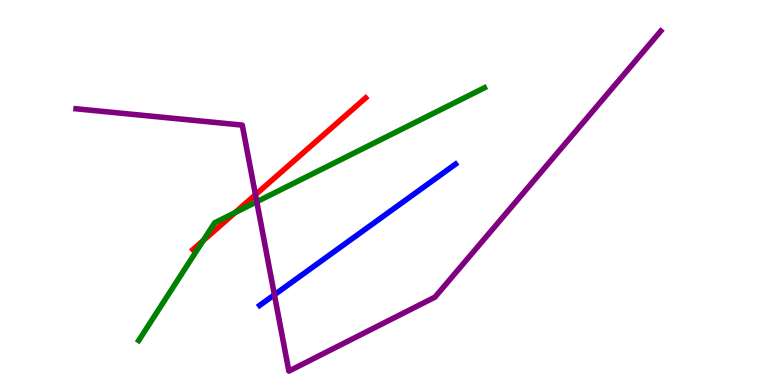[{'lines': ['blue', 'red'], 'intersections': []}, {'lines': ['green', 'red'], 'intersections': [{'x': 2.62, 'y': 3.75}, {'x': 3.03, 'y': 4.48}]}, {'lines': ['purple', 'red'], 'intersections': [{'x': 3.3, 'y': 4.94}]}, {'lines': ['blue', 'green'], 'intersections': []}, {'lines': ['blue', 'purple'], 'intersections': [{'x': 3.54, 'y': 2.34}]}, {'lines': ['green', 'purple'], 'intersections': [{'x': 3.31, 'y': 4.76}]}]